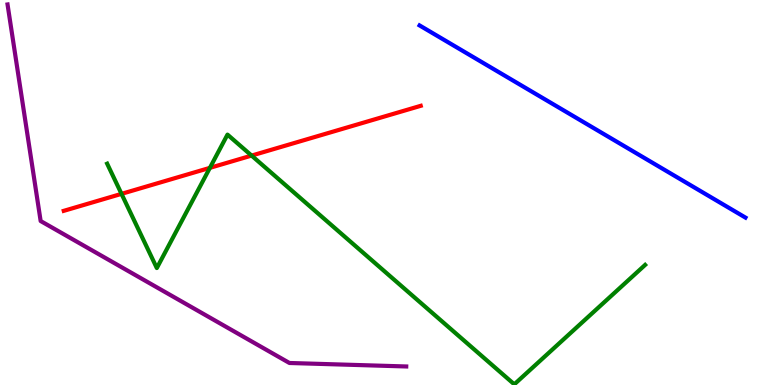[{'lines': ['blue', 'red'], 'intersections': []}, {'lines': ['green', 'red'], 'intersections': [{'x': 1.57, 'y': 4.96}, {'x': 2.71, 'y': 5.64}, {'x': 3.25, 'y': 5.96}]}, {'lines': ['purple', 'red'], 'intersections': []}, {'lines': ['blue', 'green'], 'intersections': []}, {'lines': ['blue', 'purple'], 'intersections': []}, {'lines': ['green', 'purple'], 'intersections': []}]